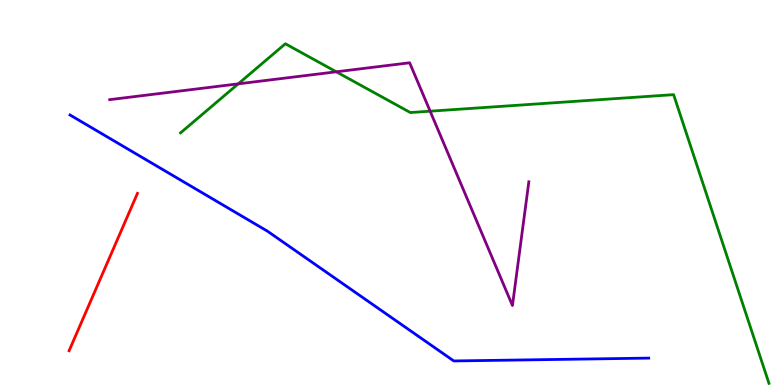[{'lines': ['blue', 'red'], 'intersections': []}, {'lines': ['green', 'red'], 'intersections': []}, {'lines': ['purple', 'red'], 'intersections': []}, {'lines': ['blue', 'green'], 'intersections': []}, {'lines': ['blue', 'purple'], 'intersections': []}, {'lines': ['green', 'purple'], 'intersections': [{'x': 3.07, 'y': 7.82}, {'x': 4.34, 'y': 8.14}, {'x': 5.55, 'y': 7.11}]}]